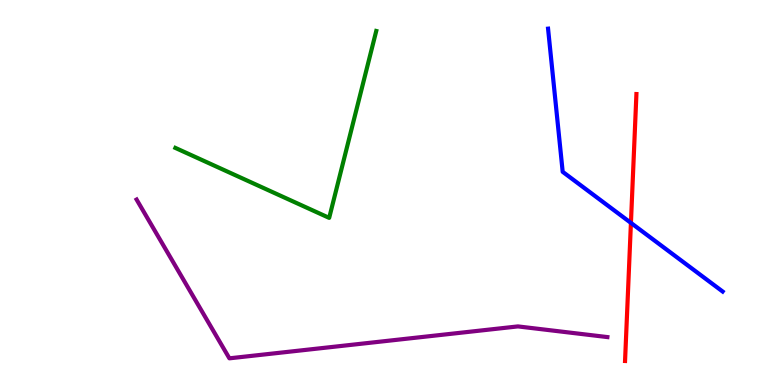[{'lines': ['blue', 'red'], 'intersections': [{'x': 8.14, 'y': 4.21}]}, {'lines': ['green', 'red'], 'intersections': []}, {'lines': ['purple', 'red'], 'intersections': []}, {'lines': ['blue', 'green'], 'intersections': []}, {'lines': ['blue', 'purple'], 'intersections': []}, {'lines': ['green', 'purple'], 'intersections': []}]